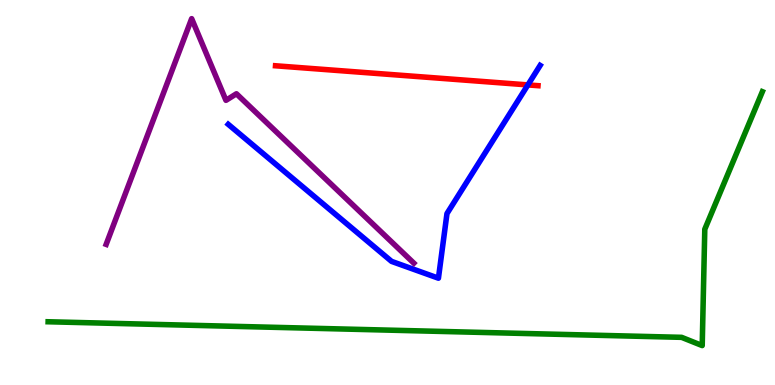[{'lines': ['blue', 'red'], 'intersections': [{'x': 6.81, 'y': 7.79}]}, {'lines': ['green', 'red'], 'intersections': []}, {'lines': ['purple', 'red'], 'intersections': []}, {'lines': ['blue', 'green'], 'intersections': []}, {'lines': ['blue', 'purple'], 'intersections': []}, {'lines': ['green', 'purple'], 'intersections': []}]